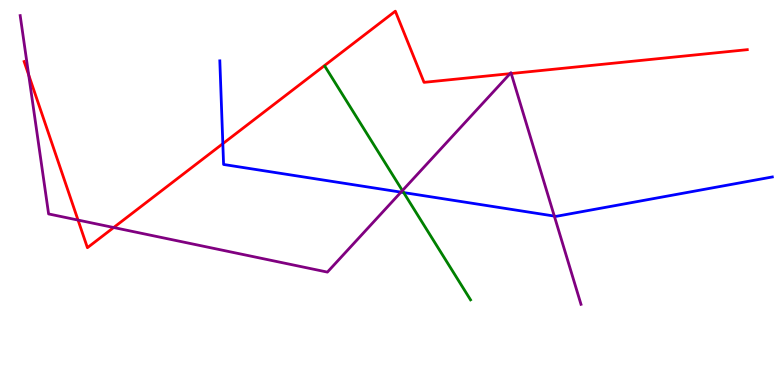[{'lines': ['blue', 'red'], 'intersections': [{'x': 2.88, 'y': 6.27}]}, {'lines': ['green', 'red'], 'intersections': []}, {'lines': ['purple', 'red'], 'intersections': [{'x': 0.37, 'y': 8.05}, {'x': 1.01, 'y': 4.28}, {'x': 1.47, 'y': 4.09}, {'x': 6.58, 'y': 8.09}, {'x': 6.6, 'y': 8.09}]}, {'lines': ['blue', 'green'], 'intersections': [{'x': 5.21, 'y': 5.0}]}, {'lines': ['blue', 'purple'], 'intersections': [{'x': 5.17, 'y': 5.01}, {'x': 7.15, 'y': 4.39}]}, {'lines': ['green', 'purple'], 'intersections': [{'x': 5.19, 'y': 5.05}]}]